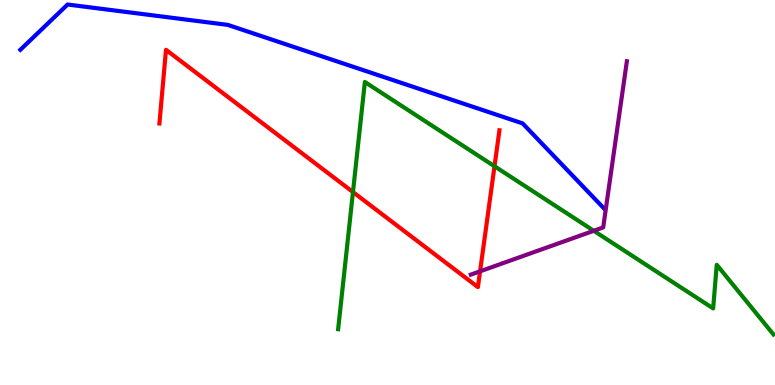[{'lines': ['blue', 'red'], 'intersections': []}, {'lines': ['green', 'red'], 'intersections': [{'x': 4.55, 'y': 5.01}, {'x': 6.38, 'y': 5.68}]}, {'lines': ['purple', 'red'], 'intersections': [{'x': 6.19, 'y': 2.95}]}, {'lines': ['blue', 'green'], 'intersections': []}, {'lines': ['blue', 'purple'], 'intersections': []}, {'lines': ['green', 'purple'], 'intersections': [{'x': 7.66, 'y': 4.01}]}]